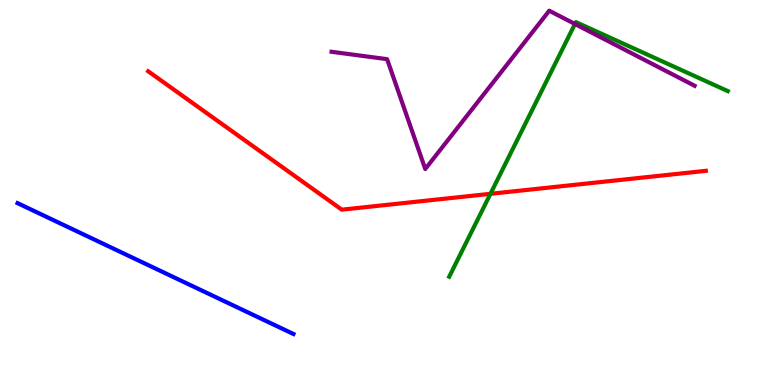[{'lines': ['blue', 'red'], 'intersections': []}, {'lines': ['green', 'red'], 'intersections': [{'x': 6.33, 'y': 4.97}]}, {'lines': ['purple', 'red'], 'intersections': []}, {'lines': ['blue', 'green'], 'intersections': []}, {'lines': ['blue', 'purple'], 'intersections': []}, {'lines': ['green', 'purple'], 'intersections': [{'x': 7.42, 'y': 9.38}]}]